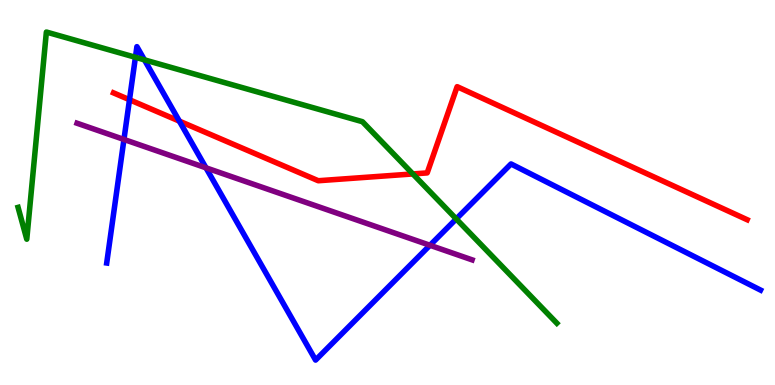[{'lines': ['blue', 'red'], 'intersections': [{'x': 1.67, 'y': 7.41}, {'x': 2.31, 'y': 6.85}]}, {'lines': ['green', 'red'], 'intersections': [{'x': 5.33, 'y': 5.48}]}, {'lines': ['purple', 'red'], 'intersections': []}, {'lines': ['blue', 'green'], 'intersections': [{'x': 1.75, 'y': 8.51}, {'x': 1.86, 'y': 8.45}, {'x': 5.89, 'y': 4.31}]}, {'lines': ['blue', 'purple'], 'intersections': [{'x': 1.6, 'y': 6.38}, {'x': 2.66, 'y': 5.64}, {'x': 5.55, 'y': 3.63}]}, {'lines': ['green', 'purple'], 'intersections': []}]